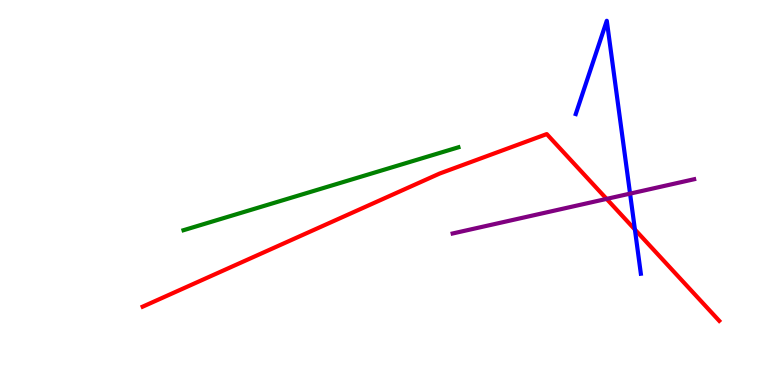[{'lines': ['blue', 'red'], 'intersections': [{'x': 8.19, 'y': 4.04}]}, {'lines': ['green', 'red'], 'intersections': []}, {'lines': ['purple', 'red'], 'intersections': [{'x': 7.83, 'y': 4.83}]}, {'lines': ['blue', 'green'], 'intersections': []}, {'lines': ['blue', 'purple'], 'intersections': [{'x': 8.13, 'y': 4.97}]}, {'lines': ['green', 'purple'], 'intersections': []}]